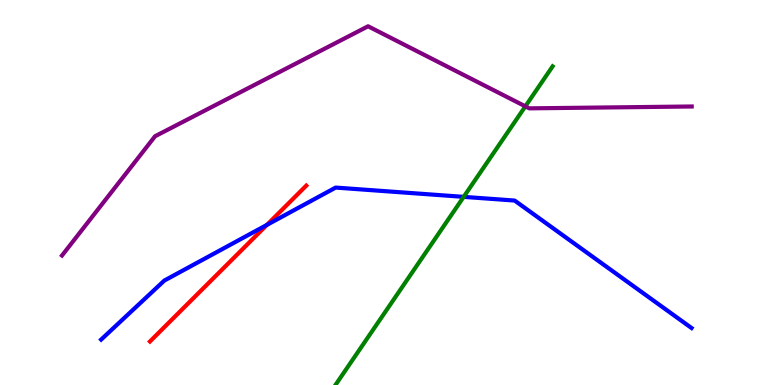[{'lines': ['blue', 'red'], 'intersections': [{'x': 3.44, 'y': 4.16}]}, {'lines': ['green', 'red'], 'intersections': []}, {'lines': ['purple', 'red'], 'intersections': []}, {'lines': ['blue', 'green'], 'intersections': [{'x': 5.98, 'y': 4.89}]}, {'lines': ['blue', 'purple'], 'intersections': []}, {'lines': ['green', 'purple'], 'intersections': [{'x': 6.78, 'y': 7.24}]}]